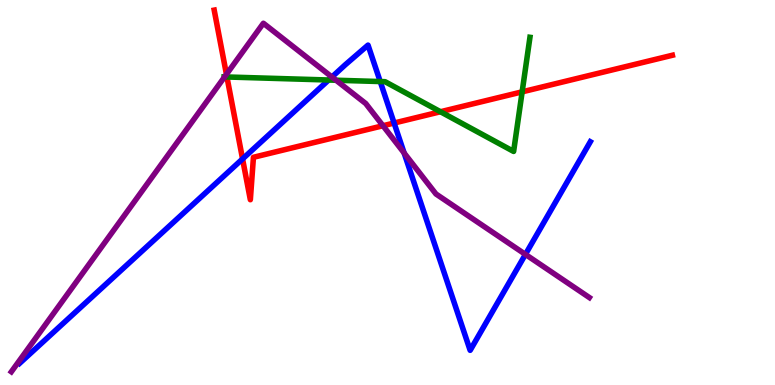[{'lines': ['blue', 'red'], 'intersections': [{'x': 3.13, 'y': 5.87}, {'x': 5.09, 'y': 6.8}]}, {'lines': ['green', 'red'], 'intersections': [{'x': 2.93, 'y': 8.0}, {'x': 5.68, 'y': 7.1}, {'x': 6.74, 'y': 7.61}]}, {'lines': ['purple', 'red'], 'intersections': [{'x': 2.92, 'y': 8.07}, {'x': 4.94, 'y': 6.73}]}, {'lines': ['blue', 'green'], 'intersections': [{'x': 4.24, 'y': 7.92}, {'x': 4.91, 'y': 7.88}]}, {'lines': ['blue', 'purple'], 'intersections': [{'x': 4.28, 'y': 8.0}, {'x': 5.21, 'y': 6.03}, {'x': 6.78, 'y': 3.39}]}, {'lines': ['green', 'purple'], 'intersections': [{'x': 2.9, 'y': 8.0}, {'x': 4.34, 'y': 7.92}]}]